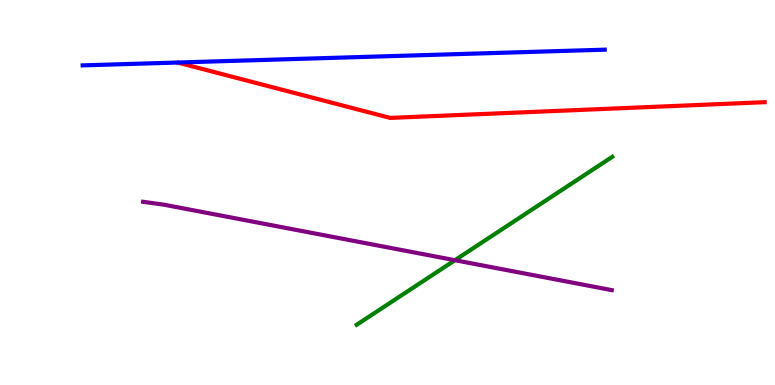[{'lines': ['blue', 'red'], 'intersections': []}, {'lines': ['green', 'red'], 'intersections': []}, {'lines': ['purple', 'red'], 'intersections': []}, {'lines': ['blue', 'green'], 'intersections': []}, {'lines': ['blue', 'purple'], 'intersections': []}, {'lines': ['green', 'purple'], 'intersections': [{'x': 5.87, 'y': 3.24}]}]